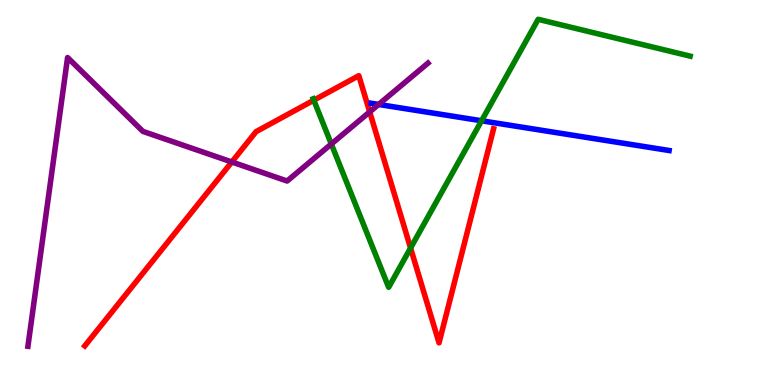[{'lines': ['blue', 'red'], 'intersections': []}, {'lines': ['green', 'red'], 'intersections': [{'x': 4.05, 'y': 7.4}, {'x': 5.3, 'y': 3.56}]}, {'lines': ['purple', 'red'], 'intersections': [{'x': 2.99, 'y': 5.79}, {'x': 4.77, 'y': 7.09}]}, {'lines': ['blue', 'green'], 'intersections': [{'x': 6.21, 'y': 6.86}]}, {'lines': ['blue', 'purple'], 'intersections': [{'x': 4.89, 'y': 7.29}]}, {'lines': ['green', 'purple'], 'intersections': [{'x': 4.28, 'y': 6.26}]}]